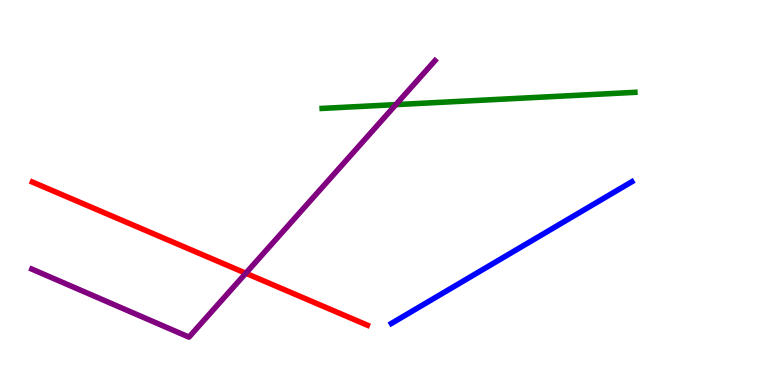[{'lines': ['blue', 'red'], 'intersections': []}, {'lines': ['green', 'red'], 'intersections': []}, {'lines': ['purple', 'red'], 'intersections': [{'x': 3.17, 'y': 2.9}]}, {'lines': ['blue', 'green'], 'intersections': []}, {'lines': ['blue', 'purple'], 'intersections': []}, {'lines': ['green', 'purple'], 'intersections': [{'x': 5.11, 'y': 7.28}]}]